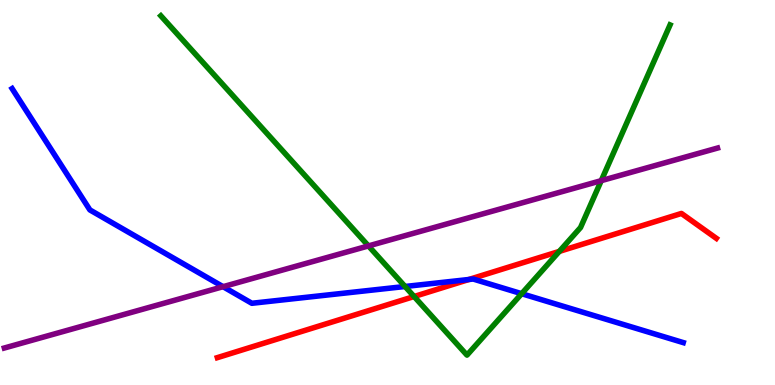[{'lines': ['blue', 'red'], 'intersections': [{'x': 6.05, 'y': 2.74}]}, {'lines': ['green', 'red'], 'intersections': [{'x': 5.34, 'y': 2.3}, {'x': 7.22, 'y': 3.47}]}, {'lines': ['purple', 'red'], 'intersections': []}, {'lines': ['blue', 'green'], 'intersections': [{'x': 5.23, 'y': 2.56}, {'x': 6.73, 'y': 2.37}]}, {'lines': ['blue', 'purple'], 'intersections': [{'x': 2.88, 'y': 2.55}]}, {'lines': ['green', 'purple'], 'intersections': [{'x': 4.75, 'y': 3.61}, {'x': 7.76, 'y': 5.31}]}]